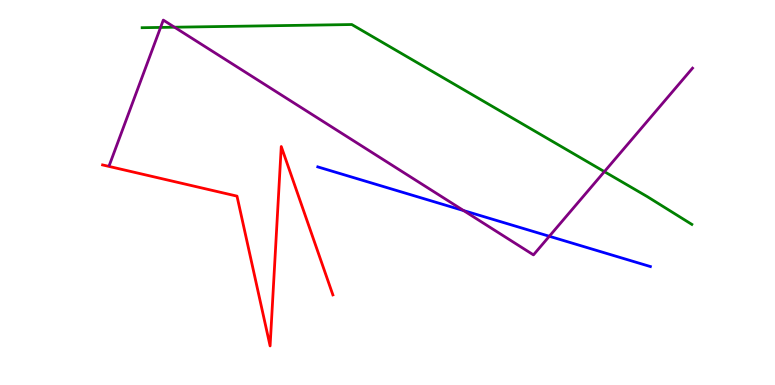[{'lines': ['blue', 'red'], 'intersections': []}, {'lines': ['green', 'red'], 'intersections': []}, {'lines': ['purple', 'red'], 'intersections': []}, {'lines': ['blue', 'green'], 'intersections': []}, {'lines': ['blue', 'purple'], 'intersections': [{'x': 5.98, 'y': 4.53}, {'x': 7.09, 'y': 3.86}]}, {'lines': ['green', 'purple'], 'intersections': [{'x': 2.07, 'y': 9.29}, {'x': 2.25, 'y': 9.29}, {'x': 7.8, 'y': 5.54}]}]